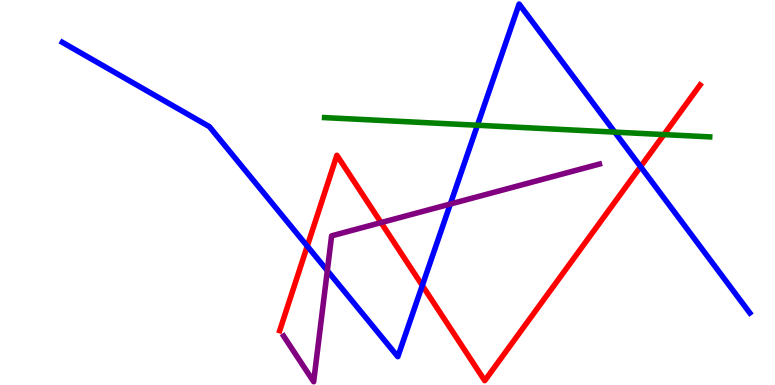[{'lines': ['blue', 'red'], 'intersections': [{'x': 3.96, 'y': 3.61}, {'x': 5.45, 'y': 2.58}, {'x': 8.27, 'y': 5.67}]}, {'lines': ['green', 'red'], 'intersections': [{'x': 8.57, 'y': 6.5}]}, {'lines': ['purple', 'red'], 'intersections': [{'x': 4.92, 'y': 4.22}]}, {'lines': ['blue', 'green'], 'intersections': [{'x': 6.16, 'y': 6.75}, {'x': 7.93, 'y': 6.57}]}, {'lines': ['blue', 'purple'], 'intersections': [{'x': 4.22, 'y': 2.97}, {'x': 5.81, 'y': 4.7}]}, {'lines': ['green', 'purple'], 'intersections': []}]